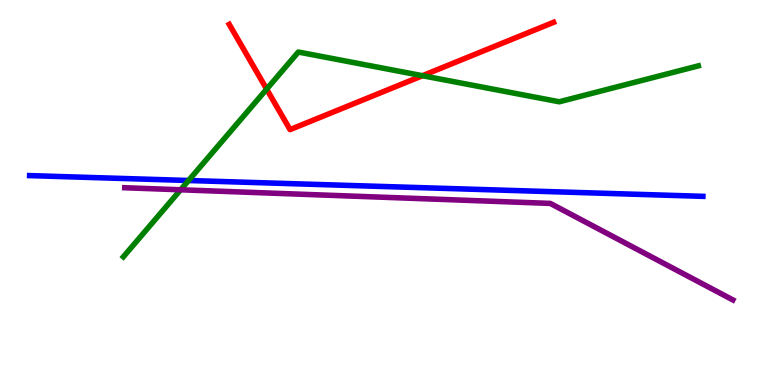[{'lines': ['blue', 'red'], 'intersections': []}, {'lines': ['green', 'red'], 'intersections': [{'x': 3.44, 'y': 7.69}, {'x': 5.45, 'y': 8.03}]}, {'lines': ['purple', 'red'], 'intersections': []}, {'lines': ['blue', 'green'], 'intersections': [{'x': 2.43, 'y': 5.31}]}, {'lines': ['blue', 'purple'], 'intersections': []}, {'lines': ['green', 'purple'], 'intersections': [{'x': 2.33, 'y': 5.07}]}]